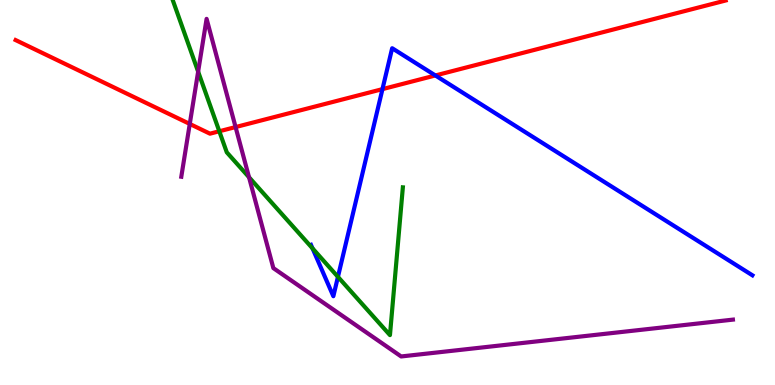[{'lines': ['blue', 'red'], 'intersections': [{'x': 4.93, 'y': 7.68}, {'x': 5.62, 'y': 8.04}]}, {'lines': ['green', 'red'], 'intersections': [{'x': 2.83, 'y': 6.59}]}, {'lines': ['purple', 'red'], 'intersections': [{'x': 2.45, 'y': 6.78}, {'x': 3.04, 'y': 6.7}]}, {'lines': ['blue', 'green'], 'intersections': [{'x': 4.03, 'y': 3.55}, {'x': 4.36, 'y': 2.81}]}, {'lines': ['blue', 'purple'], 'intersections': []}, {'lines': ['green', 'purple'], 'intersections': [{'x': 2.56, 'y': 8.14}, {'x': 3.21, 'y': 5.4}]}]